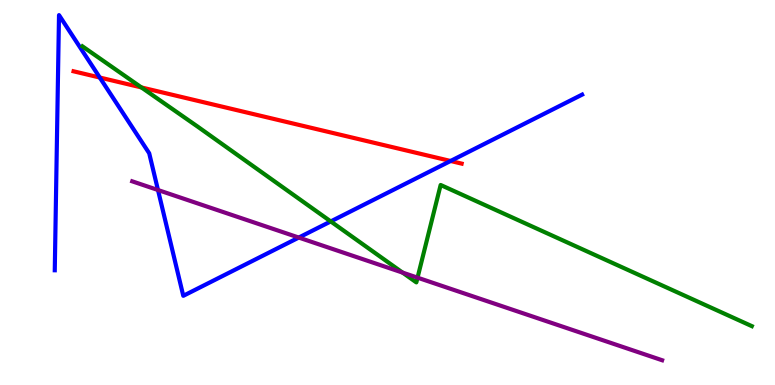[{'lines': ['blue', 'red'], 'intersections': [{'x': 1.29, 'y': 7.99}, {'x': 5.81, 'y': 5.82}]}, {'lines': ['green', 'red'], 'intersections': [{'x': 1.82, 'y': 7.73}]}, {'lines': ['purple', 'red'], 'intersections': []}, {'lines': ['blue', 'green'], 'intersections': [{'x': 4.27, 'y': 4.25}]}, {'lines': ['blue', 'purple'], 'intersections': [{'x': 2.04, 'y': 5.06}, {'x': 3.86, 'y': 3.83}]}, {'lines': ['green', 'purple'], 'intersections': [{'x': 5.19, 'y': 2.92}, {'x': 5.39, 'y': 2.79}]}]